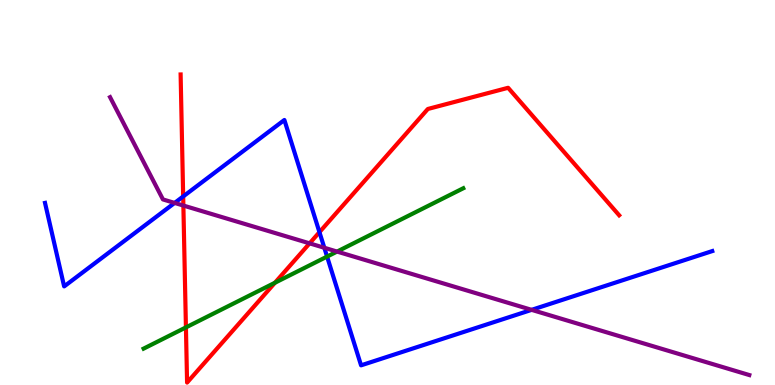[{'lines': ['blue', 'red'], 'intersections': [{'x': 2.36, 'y': 4.9}, {'x': 4.12, 'y': 3.97}]}, {'lines': ['green', 'red'], 'intersections': [{'x': 2.4, 'y': 1.5}, {'x': 3.55, 'y': 2.66}]}, {'lines': ['purple', 'red'], 'intersections': [{'x': 2.37, 'y': 4.66}, {'x': 3.99, 'y': 3.68}]}, {'lines': ['blue', 'green'], 'intersections': [{'x': 4.22, 'y': 3.34}]}, {'lines': ['blue', 'purple'], 'intersections': [{'x': 2.25, 'y': 4.73}, {'x': 4.18, 'y': 3.56}, {'x': 6.86, 'y': 1.95}]}, {'lines': ['green', 'purple'], 'intersections': [{'x': 4.35, 'y': 3.47}]}]